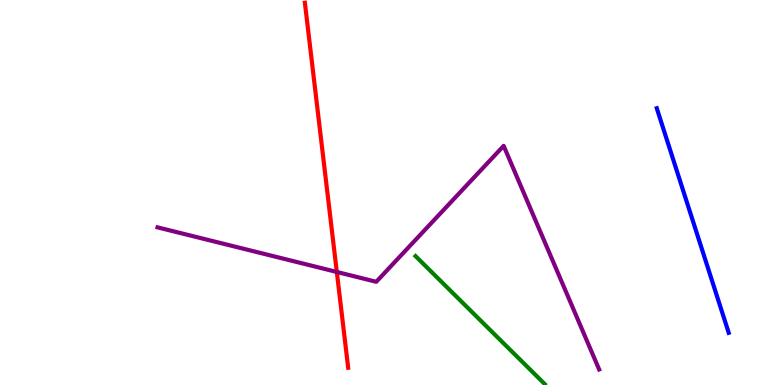[{'lines': ['blue', 'red'], 'intersections': []}, {'lines': ['green', 'red'], 'intersections': []}, {'lines': ['purple', 'red'], 'intersections': [{'x': 4.35, 'y': 2.94}]}, {'lines': ['blue', 'green'], 'intersections': []}, {'lines': ['blue', 'purple'], 'intersections': []}, {'lines': ['green', 'purple'], 'intersections': []}]